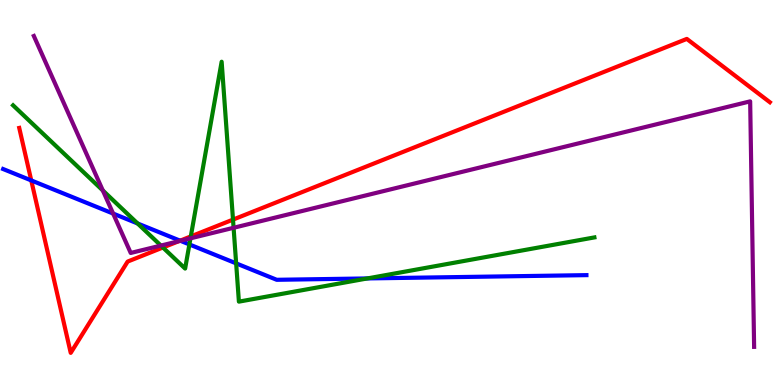[{'lines': ['blue', 'red'], 'intersections': [{'x': 0.403, 'y': 5.31}, {'x': 2.32, 'y': 3.75}]}, {'lines': ['green', 'red'], 'intersections': [{'x': 2.1, 'y': 3.57}, {'x': 2.46, 'y': 3.86}, {'x': 3.01, 'y': 4.3}]}, {'lines': ['purple', 'red'], 'intersections': [{'x': 2.31, 'y': 3.74}]}, {'lines': ['blue', 'green'], 'intersections': [{'x': 1.78, 'y': 4.2}, {'x': 2.44, 'y': 3.65}, {'x': 3.05, 'y': 3.16}, {'x': 4.74, 'y': 2.77}]}, {'lines': ['blue', 'purple'], 'intersections': [{'x': 1.46, 'y': 4.45}, {'x': 2.33, 'y': 3.75}]}, {'lines': ['green', 'purple'], 'intersections': [{'x': 1.33, 'y': 5.05}, {'x': 2.08, 'y': 3.62}, {'x': 2.46, 'y': 3.81}, {'x': 3.01, 'y': 4.08}]}]